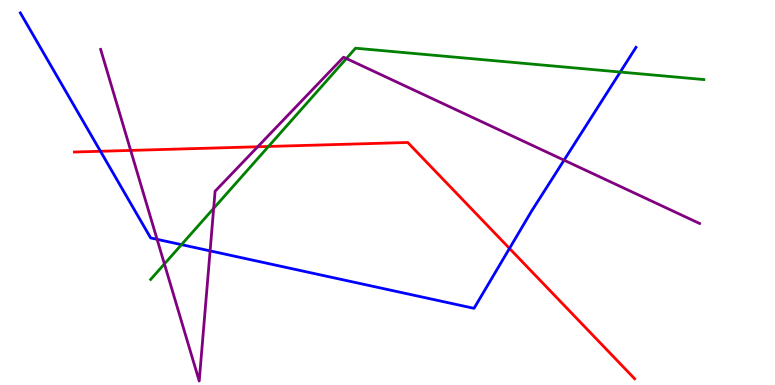[{'lines': ['blue', 'red'], 'intersections': [{'x': 1.3, 'y': 6.07}, {'x': 6.57, 'y': 3.55}]}, {'lines': ['green', 'red'], 'intersections': [{'x': 3.46, 'y': 6.2}]}, {'lines': ['purple', 'red'], 'intersections': [{'x': 1.69, 'y': 6.09}, {'x': 3.33, 'y': 6.19}]}, {'lines': ['blue', 'green'], 'intersections': [{'x': 2.34, 'y': 3.65}, {'x': 8.0, 'y': 8.13}]}, {'lines': ['blue', 'purple'], 'intersections': [{'x': 2.03, 'y': 3.78}, {'x': 2.71, 'y': 3.48}, {'x': 7.28, 'y': 5.84}]}, {'lines': ['green', 'purple'], 'intersections': [{'x': 2.12, 'y': 3.14}, {'x': 2.76, 'y': 4.59}, {'x': 4.47, 'y': 8.48}]}]